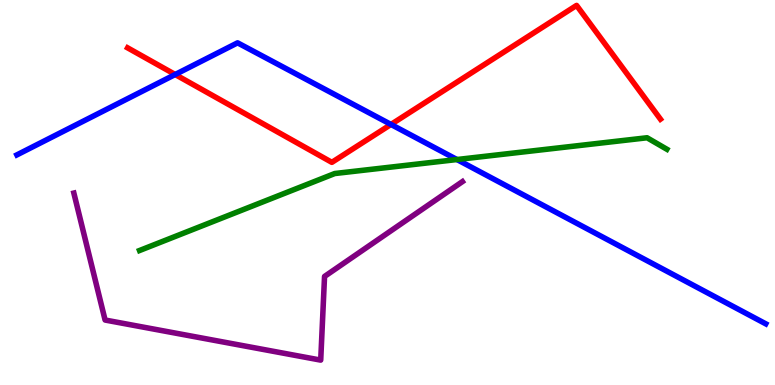[{'lines': ['blue', 'red'], 'intersections': [{'x': 2.26, 'y': 8.06}, {'x': 5.04, 'y': 6.77}]}, {'lines': ['green', 'red'], 'intersections': []}, {'lines': ['purple', 'red'], 'intersections': []}, {'lines': ['blue', 'green'], 'intersections': [{'x': 5.9, 'y': 5.86}]}, {'lines': ['blue', 'purple'], 'intersections': []}, {'lines': ['green', 'purple'], 'intersections': []}]